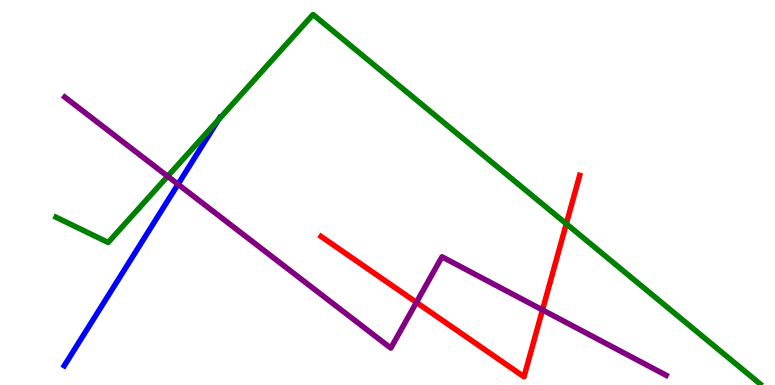[{'lines': ['blue', 'red'], 'intersections': []}, {'lines': ['green', 'red'], 'intersections': [{'x': 7.31, 'y': 4.19}]}, {'lines': ['purple', 'red'], 'intersections': [{'x': 5.37, 'y': 2.15}, {'x': 7.0, 'y': 1.95}]}, {'lines': ['blue', 'green'], 'intersections': [{'x': 2.82, 'y': 6.89}]}, {'lines': ['blue', 'purple'], 'intersections': [{'x': 2.3, 'y': 5.21}]}, {'lines': ['green', 'purple'], 'intersections': [{'x': 2.16, 'y': 5.42}]}]